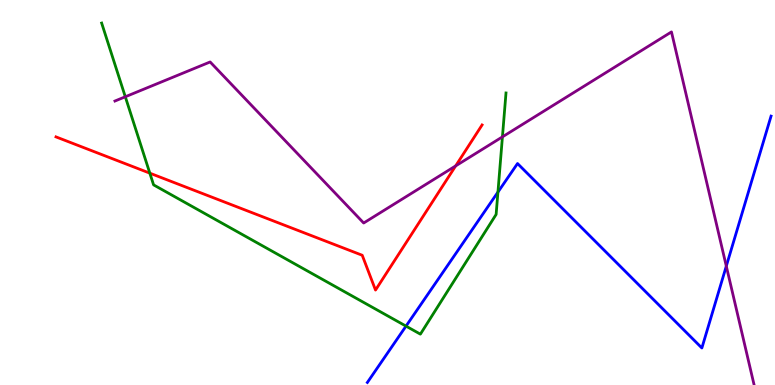[{'lines': ['blue', 'red'], 'intersections': []}, {'lines': ['green', 'red'], 'intersections': [{'x': 1.93, 'y': 5.5}]}, {'lines': ['purple', 'red'], 'intersections': [{'x': 5.88, 'y': 5.69}]}, {'lines': ['blue', 'green'], 'intersections': [{'x': 5.24, 'y': 1.53}, {'x': 6.43, 'y': 5.01}]}, {'lines': ['blue', 'purple'], 'intersections': [{'x': 9.37, 'y': 3.09}]}, {'lines': ['green', 'purple'], 'intersections': [{'x': 1.62, 'y': 7.49}, {'x': 6.48, 'y': 6.45}]}]